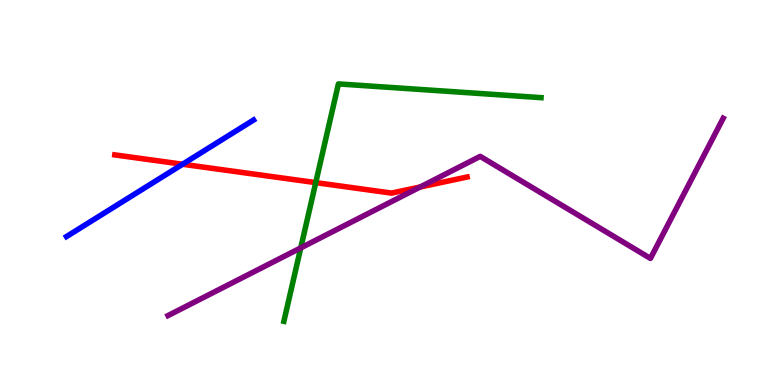[{'lines': ['blue', 'red'], 'intersections': [{'x': 2.36, 'y': 5.73}]}, {'lines': ['green', 'red'], 'intersections': [{'x': 4.07, 'y': 5.26}]}, {'lines': ['purple', 'red'], 'intersections': [{'x': 5.42, 'y': 5.14}]}, {'lines': ['blue', 'green'], 'intersections': []}, {'lines': ['blue', 'purple'], 'intersections': []}, {'lines': ['green', 'purple'], 'intersections': [{'x': 3.88, 'y': 3.56}]}]